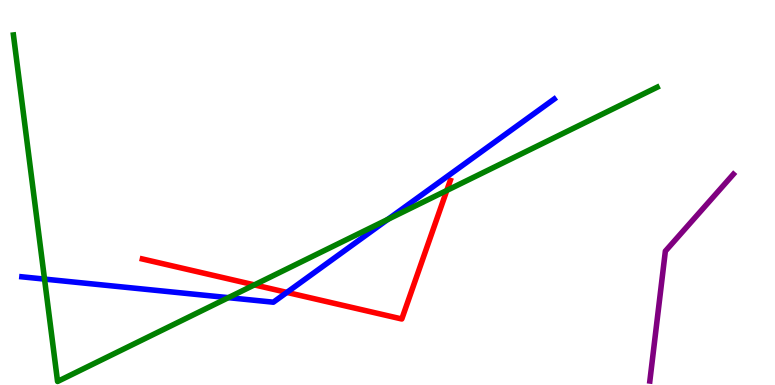[{'lines': ['blue', 'red'], 'intersections': [{'x': 3.7, 'y': 2.41}]}, {'lines': ['green', 'red'], 'intersections': [{'x': 3.28, 'y': 2.6}, {'x': 5.77, 'y': 5.05}]}, {'lines': ['purple', 'red'], 'intersections': []}, {'lines': ['blue', 'green'], 'intersections': [{'x': 0.575, 'y': 2.75}, {'x': 2.95, 'y': 2.27}, {'x': 5.0, 'y': 4.3}]}, {'lines': ['blue', 'purple'], 'intersections': []}, {'lines': ['green', 'purple'], 'intersections': []}]